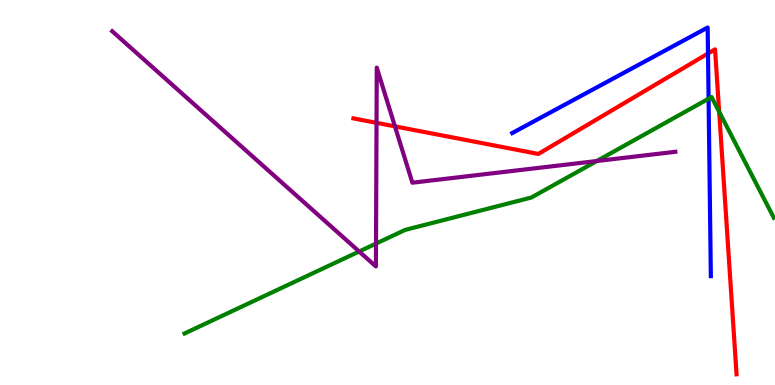[{'lines': ['blue', 'red'], 'intersections': [{'x': 9.14, 'y': 8.61}]}, {'lines': ['green', 'red'], 'intersections': [{'x': 9.28, 'y': 7.1}]}, {'lines': ['purple', 'red'], 'intersections': [{'x': 4.86, 'y': 6.81}, {'x': 5.1, 'y': 6.72}]}, {'lines': ['blue', 'green'], 'intersections': [{'x': 9.14, 'y': 7.44}]}, {'lines': ['blue', 'purple'], 'intersections': []}, {'lines': ['green', 'purple'], 'intersections': [{'x': 4.63, 'y': 3.47}, {'x': 4.85, 'y': 3.67}, {'x': 7.7, 'y': 5.82}]}]